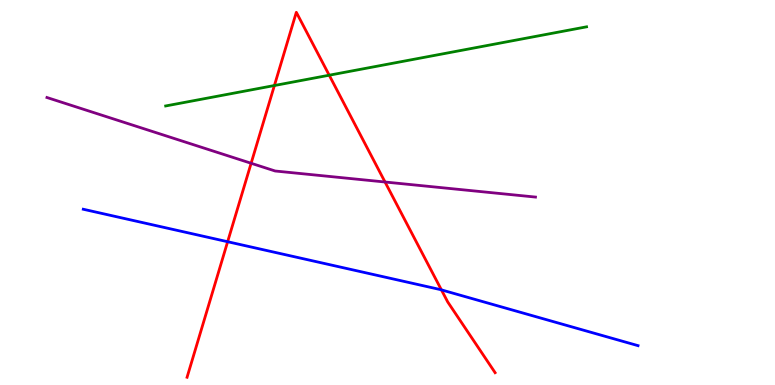[{'lines': ['blue', 'red'], 'intersections': [{'x': 2.94, 'y': 3.72}, {'x': 5.7, 'y': 2.47}]}, {'lines': ['green', 'red'], 'intersections': [{'x': 3.54, 'y': 7.78}, {'x': 4.25, 'y': 8.05}]}, {'lines': ['purple', 'red'], 'intersections': [{'x': 3.24, 'y': 5.76}, {'x': 4.97, 'y': 5.27}]}, {'lines': ['blue', 'green'], 'intersections': []}, {'lines': ['blue', 'purple'], 'intersections': []}, {'lines': ['green', 'purple'], 'intersections': []}]